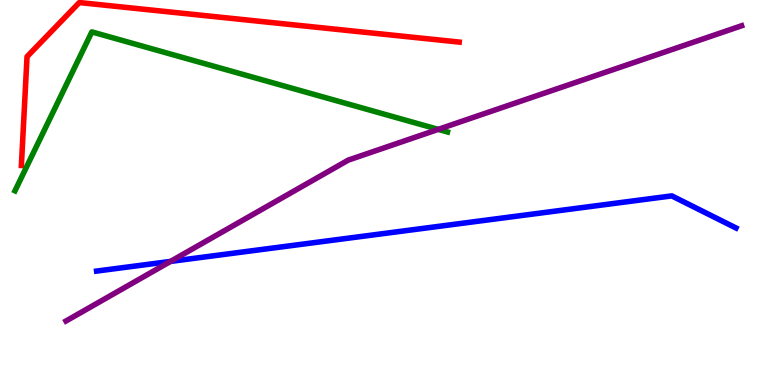[{'lines': ['blue', 'red'], 'intersections': []}, {'lines': ['green', 'red'], 'intersections': []}, {'lines': ['purple', 'red'], 'intersections': []}, {'lines': ['blue', 'green'], 'intersections': []}, {'lines': ['blue', 'purple'], 'intersections': [{'x': 2.2, 'y': 3.21}]}, {'lines': ['green', 'purple'], 'intersections': [{'x': 5.65, 'y': 6.64}]}]